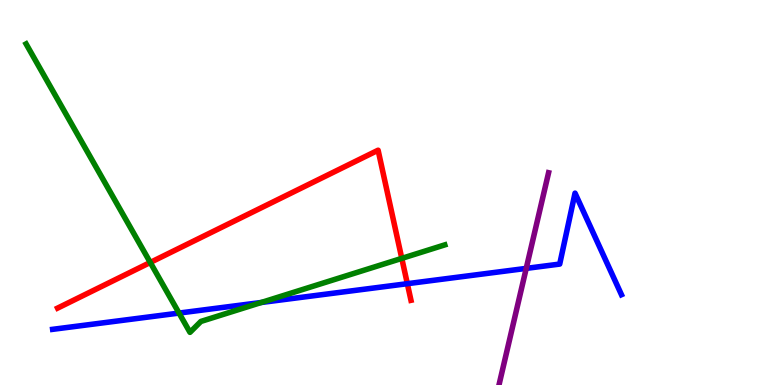[{'lines': ['blue', 'red'], 'intersections': [{'x': 5.26, 'y': 2.63}]}, {'lines': ['green', 'red'], 'intersections': [{'x': 1.94, 'y': 3.18}, {'x': 5.18, 'y': 3.29}]}, {'lines': ['purple', 'red'], 'intersections': []}, {'lines': ['blue', 'green'], 'intersections': [{'x': 2.31, 'y': 1.87}, {'x': 3.37, 'y': 2.14}]}, {'lines': ['blue', 'purple'], 'intersections': [{'x': 6.79, 'y': 3.03}]}, {'lines': ['green', 'purple'], 'intersections': []}]